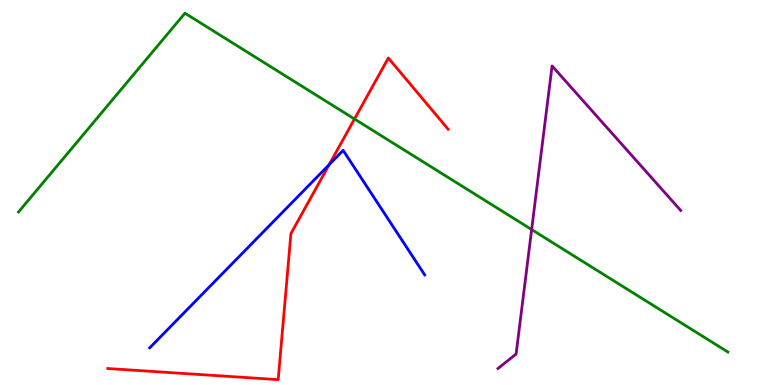[{'lines': ['blue', 'red'], 'intersections': [{'x': 4.25, 'y': 5.72}]}, {'lines': ['green', 'red'], 'intersections': [{'x': 4.57, 'y': 6.91}]}, {'lines': ['purple', 'red'], 'intersections': []}, {'lines': ['blue', 'green'], 'intersections': []}, {'lines': ['blue', 'purple'], 'intersections': []}, {'lines': ['green', 'purple'], 'intersections': [{'x': 6.86, 'y': 4.04}]}]